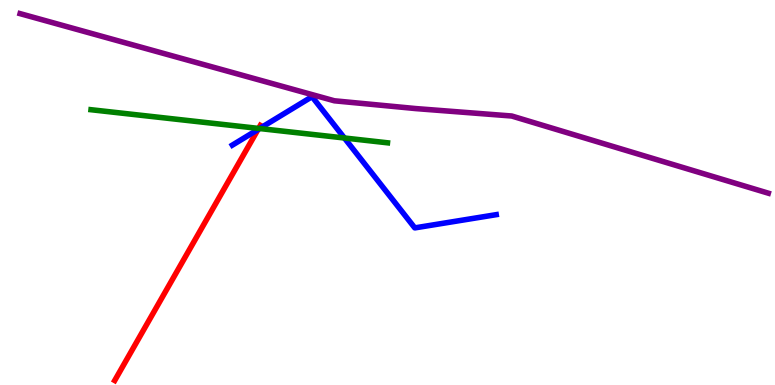[{'lines': ['blue', 'red'], 'intersections': [{'x': 3.33, 'y': 6.64}]}, {'lines': ['green', 'red'], 'intersections': [{'x': 3.34, 'y': 6.66}]}, {'lines': ['purple', 'red'], 'intersections': []}, {'lines': ['blue', 'green'], 'intersections': [{'x': 3.35, 'y': 6.66}, {'x': 4.44, 'y': 6.42}]}, {'lines': ['blue', 'purple'], 'intersections': []}, {'lines': ['green', 'purple'], 'intersections': []}]